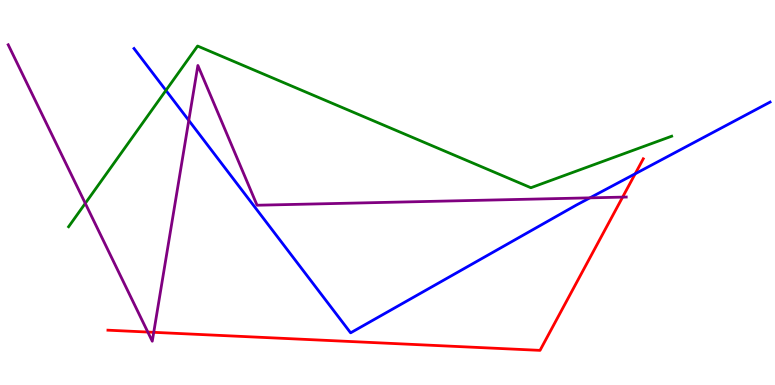[{'lines': ['blue', 'red'], 'intersections': [{'x': 8.2, 'y': 5.49}]}, {'lines': ['green', 'red'], 'intersections': []}, {'lines': ['purple', 'red'], 'intersections': [{'x': 1.91, 'y': 1.38}, {'x': 1.98, 'y': 1.37}, {'x': 8.03, 'y': 4.88}]}, {'lines': ['blue', 'green'], 'intersections': [{'x': 2.14, 'y': 7.65}]}, {'lines': ['blue', 'purple'], 'intersections': [{'x': 2.44, 'y': 6.87}, {'x': 7.61, 'y': 4.86}]}, {'lines': ['green', 'purple'], 'intersections': [{'x': 1.1, 'y': 4.72}]}]